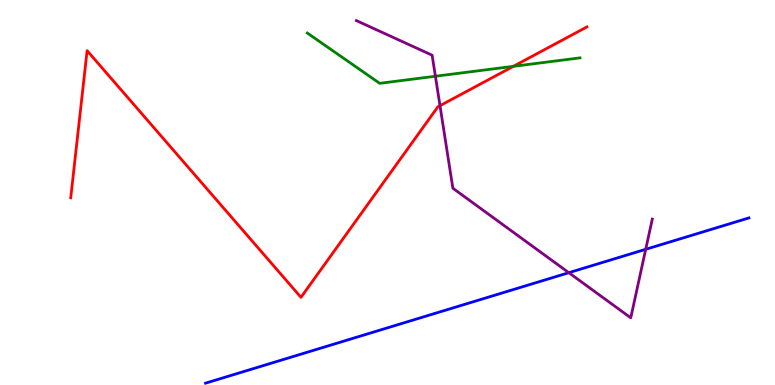[{'lines': ['blue', 'red'], 'intersections': []}, {'lines': ['green', 'red'], 'intersections': [{'x': 6.62, 'y': 8.28}]}, {'lines': ['purple', 'red'], 'intersections': [{'x': 5.68, 'y': 7.26}]}, {'lines': ['blue', 'green'], 'intersections': []}, {'lines': ['blue', 'purple'], 'intersections': [{'x': 7.34, 'y': 2.92}, {'x': 8.33, 'y': 3.52}]}, {'lines': ['green', 'purple'], 'intersections': [{'x': 5.62, 'y': 8.02}]}]